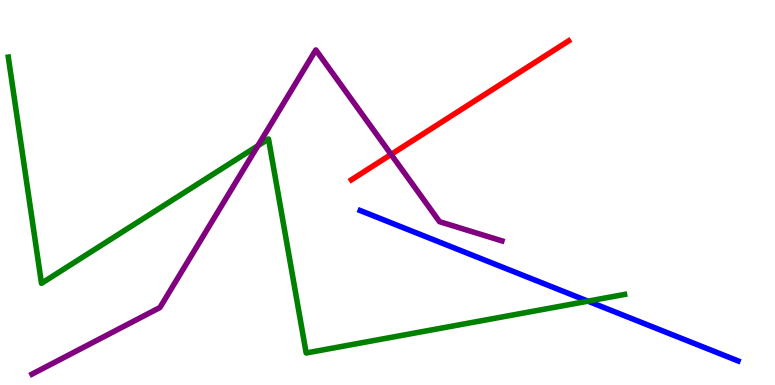[{'lines': ['blue', 'red'], 'intersections': []}, {'lines': ['green', 'red'], 'intersections': []}, {'lines': ['purple', 'red'], 'intersections': [{'x': 5.05, 'y': 5.99}]}, {'lines': ['blue', 'green'], 'intersections': [{'x': 7.59, 'y': 2.18}]}, {'lines': ['blue', 'purple'], 'intersections': []}, {'lines': ['green', 'purple'], 'intersections': [{'x': 3.33, 'y': 6.21}]}]